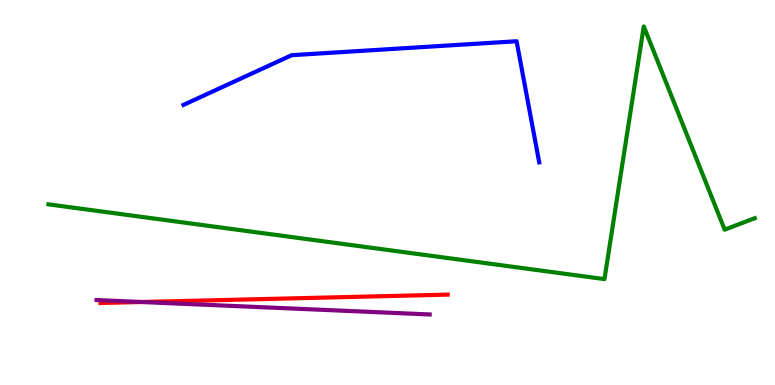[{'lines': ['blue', 'red'], 'intersections': []}, {'lines': ['green', 'red'], 'intersections': []}, {'lines': ['purple', 'red'], 'intersections': [{'x': 1.83, 'y': 2.16}]}, {'lines': ['blue', 'green'], 'intersections': []}, {'lines': ['blue', 'purple'], 'intersections': []}, {'lines': ['green', 'purple'], 'intersections': []}]